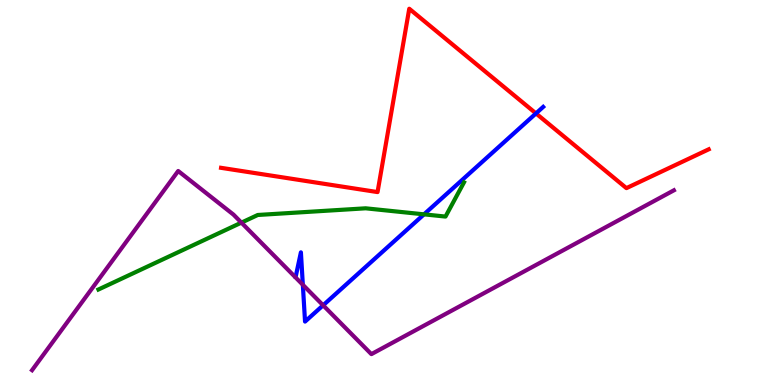[{'lines': ['blue', 'red'], 'intersections': [{'x': 6.92, 'y': 7.05}]}, {'lines': ['green', 'red'], 'intersections': []}, {'lines': ['purple', 'red'], 'intersections': []}, {'lines': ['blue', 'green'], 'intersections': [{'x': 5.47, 'y': 4.43}]}, {'lines': ['blue', 'purple'], 'intersections': [{'x': 3.91, 'y': 2.6}, {'x': 4.17, 'y': 2.07}]}, {'lines': ['green', 'purple'], 'intersections': [{'x': 3.11, 'y': 4.22}]}]